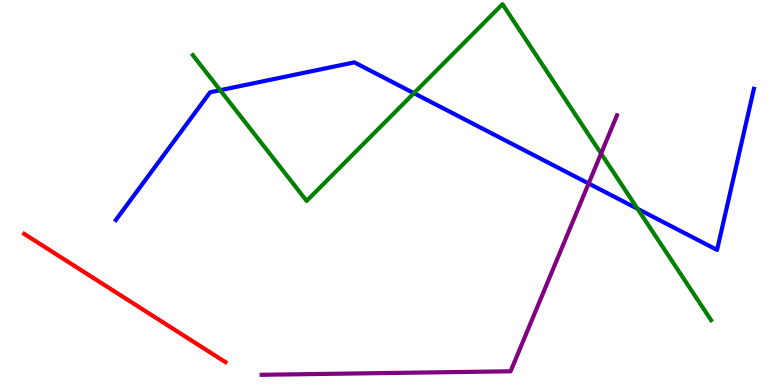[{'lines': ['blue', 'red'], 'intersections': []}, {'lines': ['green', 'red'], 'intersections': []}, {'lines': ['purple', 'red'], 'intersections': []}, {'lines': ['blue', 'green'], 'intersections': [{'x': 2.84, 'y': 7.66}, {'x': 5.34, 'y': 7.58}, {'x': 8.23, 'y': 4.58}]}, {'lines': ['blue', 'purple'], 'intersections': [{'x': 7.6, 'y': 5.23}]}, {'lines': ['green', 'purple'], 'intersections': [{'x': 7.76, 'y': 6.01}]}]